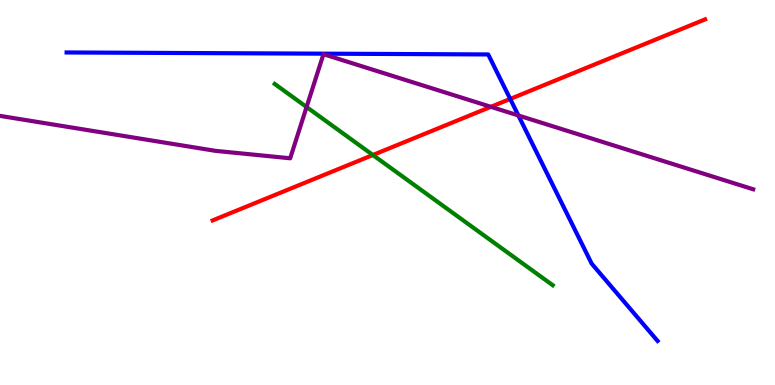[{'lines': ['blue', 'red'], 'intersections': [{'x': 6.58, 'y': 7.43}]}, {'lines': ['green', 'red'], 'intersections': [{'x': 4.81, 'y': 5.97}]}, {'lines': ['purple', 'red'], 'intersections': [{'x': 6.33, 'y': 7.23}]}, {'lines': ['blue', 'green'], 'intersections': []}, {'lines': ['blue', 'purple'], 'intersections': [{'x': 6.69, 'y': 7.0}]}, {'lines': ['green', 'purple'], 'intersections': [{'x': 3.96, 'y': 7.22}]}]